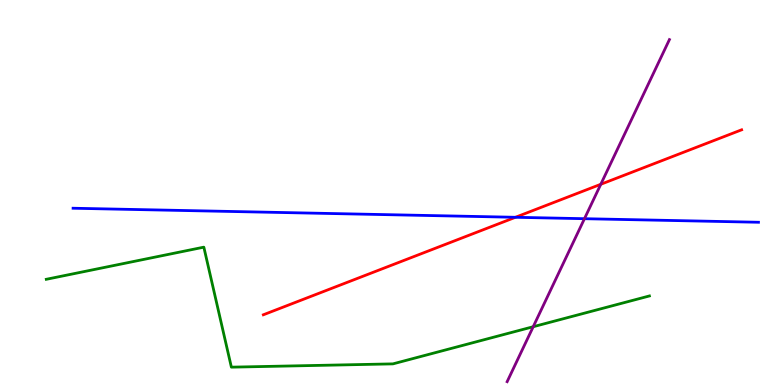[{'lines': ['blue', 'red'], 'intersections': [{'x': 6.65, 'y': 4.36}]}, {'lines': ['green', 'red'], 'intersections': []}, {'lines': ['purple', 'red'], 'intersections': [{'x': 7.75, 'y': 5.21}]}, {'lines': ['blue', 'green'], 'intersections': []}, {'lines': ['blue', 'purple'], 'intersections': [{'x': 7.54, 'y': 4.32}]}, {'lines': ['green', 'purple'], 'intersections': [{'x': 6.88, 'y': 1.51}]}]